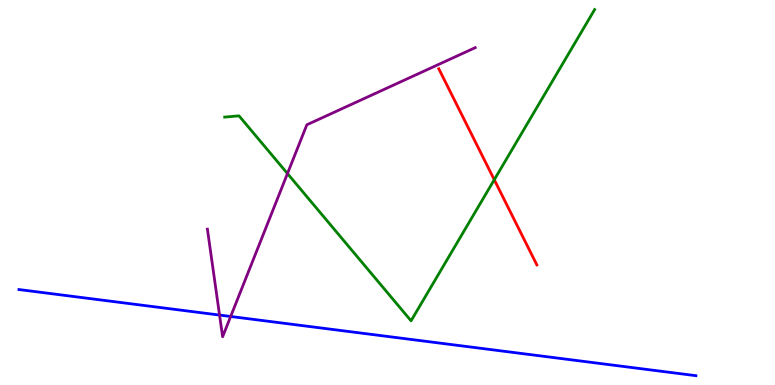[{'lines': ['blue', 'red'], 'intersections': []}, {'lines': ['green', 'red'], 'intersections': [{'x': 6.38, 'y': 5.33}]}, {'lines': ['purple', 'red'], 'intersections': []}, {'lines': ['blue', 'green'], 'intersections': []}, {'lines': ['blue', 'purple'], 'intersections': [{'x': 2.83, 'y': 1.82}, {'x': 2.98, 'y': 1.78}]}, {'lines': ['green', 'purple'], 'intersections': [{'x': 3.71, 'y': 5.49}]}]